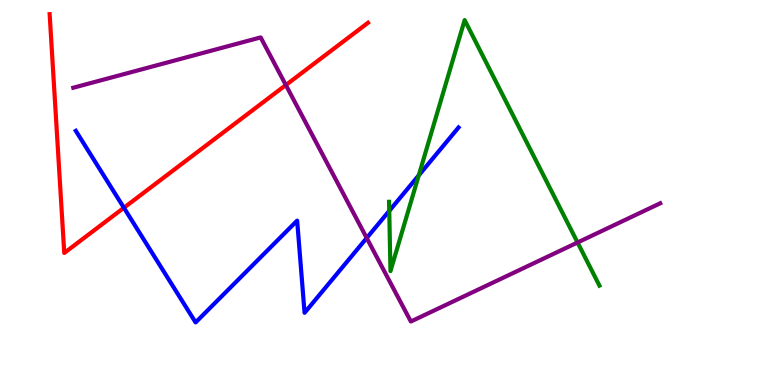[{'lines': ['blue', 'red'], 'intersections': [{'x': 1.6, 'y': 4.6}]}, {'lines': ['green', 'red'], 'intersections': []}, {'lines': ['purple', 'red'], 'intersections': [{'x': 3.69, 'y': 7.79}]}, {'lines': ['blue', 'green'], 'intersections': [{'x': 5.02, 'y': 4.52}, {'x': 5.4, 'y': 5.45}]}, {'lines': ['blue', 'purple'], 'intersections': [{'x': 4.73, 'y': 3.82}]}, {'lines': ['green', 'purple'], 'intersections': [{'x': 7.45, 'y': 3.7}]}]